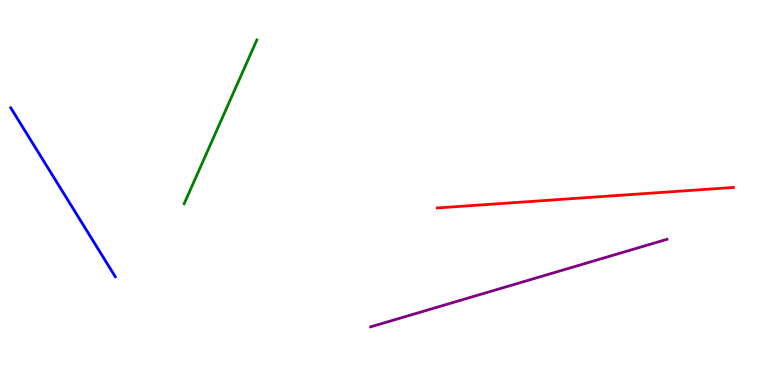[{'lines': ['blue', 'red'], 'intersections': []}, {'lines': ['green', 'red'], 'intersections': []}, {'lines': ['purple', 'red'], 'intersections': []}, {'lines': ['blue', 'green'], 'intersections': []}, {'lines': ['blue', 'purple'], 'intersections': []}, {'lines': ['green', 'purple'], 'intersections': []}]